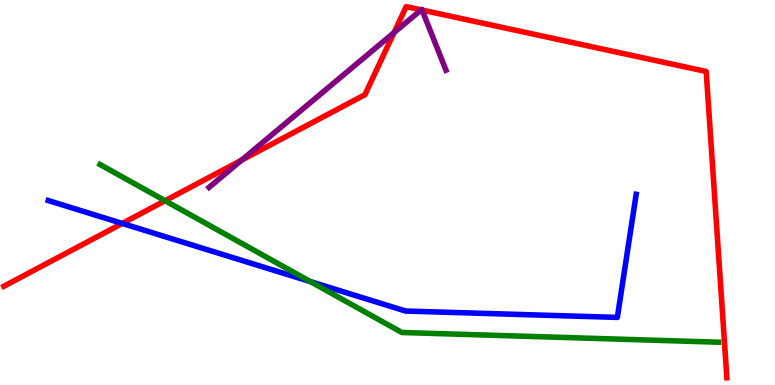[{'lines': ['blue', 'red'], 'intersections': [{'x': 1.58, 'y': 4.2}]}, {'lines': ['green', 'red'], 'intersections': [{'x': 2.13, 'y': 4.79}]}, {'lines': ['purple', 'red'], 'intersections': [{'x': 3.12, 'y': 5.84}, {'x': 5.08, 'y': 9.15}, {'x': 5.43, 'y': 9.74}, {'x': 5.45, 'y': 9.74}]}, {'lines': ['blue', 'green'], 'intersections': [{'x': 4.01, 'y': 2.69}]}, {'lines': ['blue', 'purple'], 'intersections': []}, {'lines': ['green', 'purple'], 'intersections': []}]